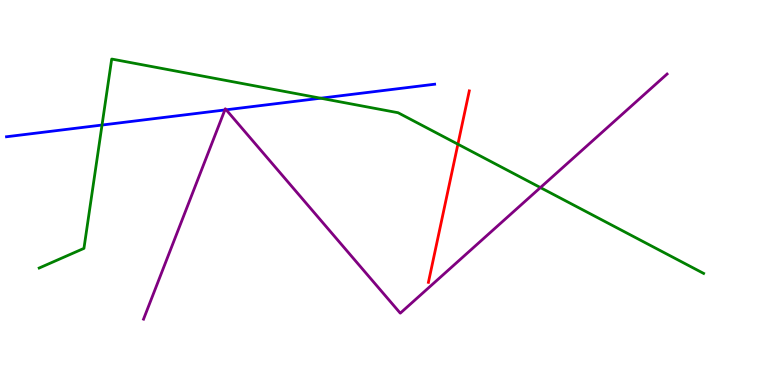[{'lines': ['blue', 'red'], 'intersections': []}, {'lines': ['green', 'red'], 'intersections': [{'x': 5.91, 'y': 6.25}]}, {'lines': ['purple', 'red'], 'intersections': []}, {'lines': ['blue', 'green'], 'intersections': [{'x': 1.32, 'y': 6.75}, {'x': 4.14, 'y': 7.45}]}, {'lines': ['blue', 'purple'], 'intersections': [{'x': 2.9, 'y': 7.14}, {'x': 2.92, 'y': 7.15}]}, {'lines': ['green', 'purple'], 'intersections': [{'x': 6.97, 'y': 5.13}]}]